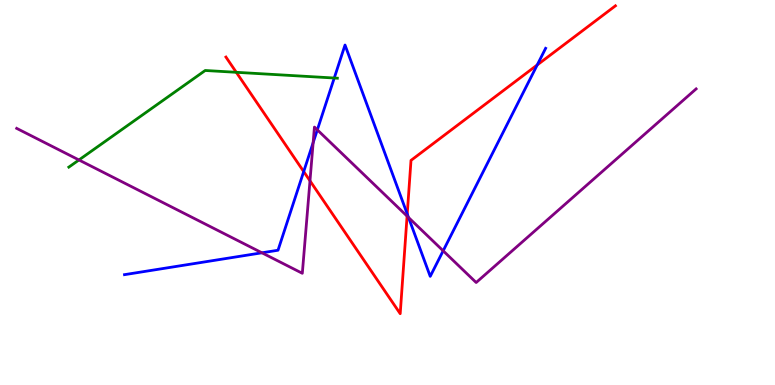[{'lines': ['blue', 'red'], 'intersections': [{'x': 3.92, 'y': 5.54}, {'x': 5.25, 'y': 4.44}, {'x': 6.93, 'y': 8.31}]}, {'lines': ['green', 'red'], 'intersections': [{'x': 3.05, 'y': 8.12}]}, {'lines': ['purple', 'red'], 'intersections': [{'x': 4.0, 'y': 5.3}, {'x': 5.25, 'y': 4.39}]}, {'lines': ['blue', 'green'], 'intersections': [{'x': 4.31, 'y': 7.97}]}, {'lines': ['blue', 'purple'], 'intersections': [{'x': 3.38, 'y': 3.43}, {'x': 4.04, 'y': 6.29}, {'x': 4.09, 'y': 6.63}, {'x': 5.27, 'y': 4.35}, {'x': 5.72, 'y': 3.49}]}, {'lines': ['green', 'purple'], 'intersections': [{'x': 1.02, 'y': 5.85}]}]